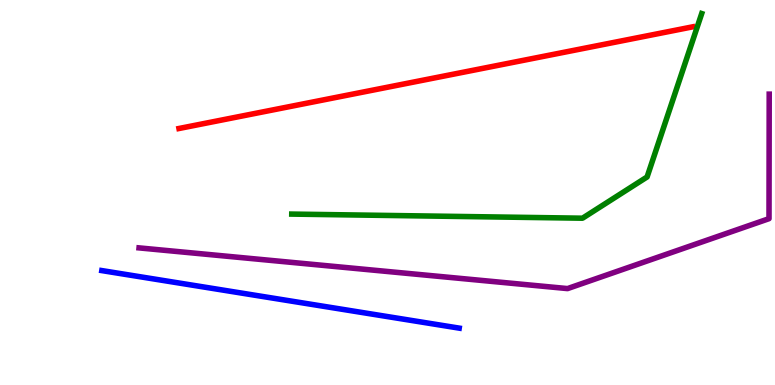[{'lines': ['blue', 'red'], 'intersections': []}, {'lines': ['green', 'red'], 'intersections': []}, {'lines': ['purple', 'red'], 'intersections': []}, {'lines': ['blue', 'green'], 'intersections': []}, {'lines': ['blue', 'purple'], 'intersections': []}, {'lines': ['green', 'purple'], 'intersections': []}]